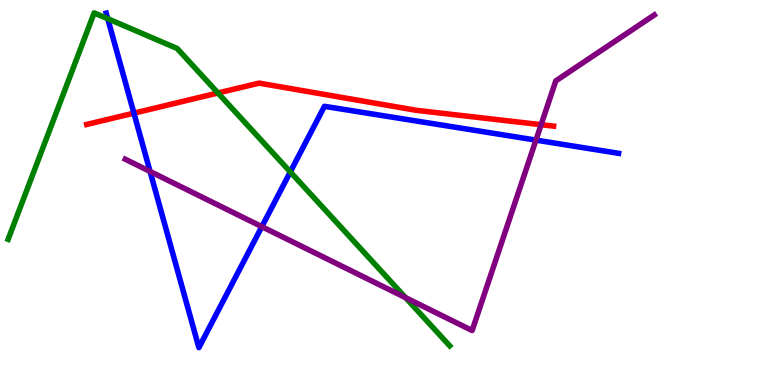[{'lines': ['blue', 'red'], 'intersections': [{'x': 1.73, 'y': 7.06}]}, {'lines': ['green', 'red'], 'intersections': [{'x': 2.81, 'y': 7.58}]}, {'lines': ['purple', 'red'], 'intersections': [{'x': 6.98, 'y': 6.76}]}, {'lines': ['blue', 'green'], 'intersections': [{'x': 1.39, 'y': 9.51}, {'x': 3.75, 'y': 5.53}]}, {'lines': ['blue', 'purple'], 'intersections': [{'x': 1.94, 'y': 5.55}, {'x': 3.38, 'y': 4.11}, {'x': 6.92, 'y': 6.36}]}, {'lines': ['green', 'purple'], 'intersections': [{'x': 5.23, 'y': 2.27}]}]